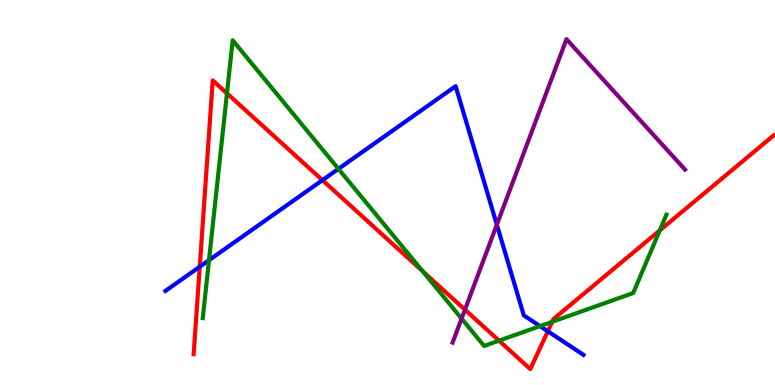[{'lines': ['blue', 'red'], 'intersections': [{'x': 2.58, 'y': 3.07}, {'x': 4.16, 'y': 5.32}, {'x': 7.07, 'y': 1.4}]}, {'lines': ['green', 'red'], 'intersections': [{'x': 2.93, 'y': 7.57}, {'x': 5.45, 'y': 2.96}, {'x': 6.44, 'y': 1.15}, {'x': 7.13, 'y': 1.64}, {'x': 8.51, 'y': 4.02}]}, {'lines': ['purple', 'red'], 'intersections': [{'x': 6.0, 'y': 1.96}]}, {'lines': ['blue', 'green'], 'intersections': [{'x': 2.7, 'y': 3.24}, {'x': 4.37, 'y': 5.61}, {'x': 6.97, 'y': 1.53}]}, {'lines': ['blue', 'purple'], 'intersections': [{'x': 6.41, 'y': 4.16}]}, {'lines': ['green', 'purple'], 'intersections': [{'x': 5.96, 'y': 1.73}]}]